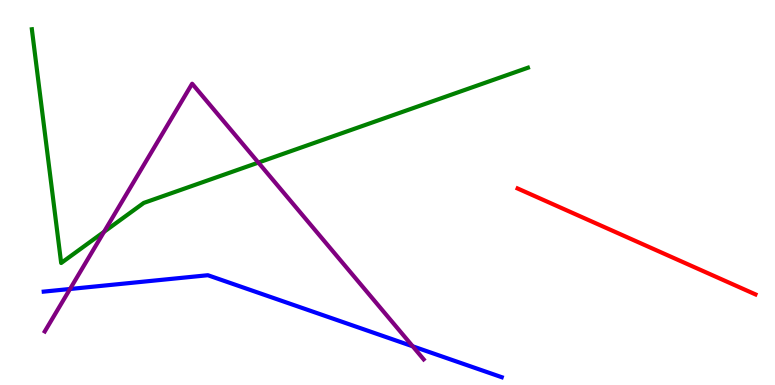[{'lines': ['blue', 'red'], 'intersections': []}, {'lines': ['green', 'red'], 'intersections': []}, {'lines': ['purple', 'red'], 'intersections': []}, {'lines': ['blue', 'green'], 'intersections': []}, {'lines': ['blue', 'purple'], 'intersections': [{'x': 0.904, 'y': 2.49}, {'x': 5.33, 'y': 1.01}]}, {'lines': ['green', 'purple'], 'intersections': [{'x': 1.34, 'y': 3.98}, {'x': 3.33, 'y': 5.78}]}]